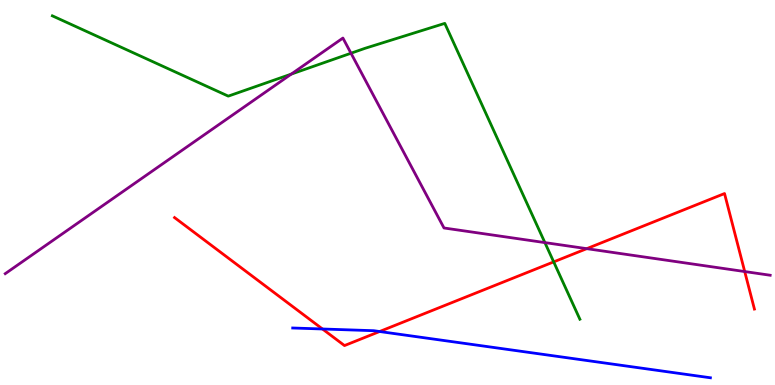[{'lines': ['blue', 'red'], 'intersections': [{'x': 4.16, 'y': 1.45}, {'x': 4.9, 'y': 1.39}]}, {'lines': ['green', 'red'], 'intersections': [{'x': 7.14, 'y': 3.2}]}, {'lines': ['purple', 'red'], 'intersections': [{'x': 7.57, 'y': 3.54}, {'x': 9.61, 'y': 2.95}]}, {'lines': ['blue', 'green'], 'intersections': []}, {'lines': ['blue', 'purple'], 'intersections': []}, {'lines': ['green', 'purple'], 'intersections': [{'x': 3.76, 'y': 8.07}, {'x': 4.53, 'y': 8.62}, {'x': 7.03, 'y': 3.7}]}]